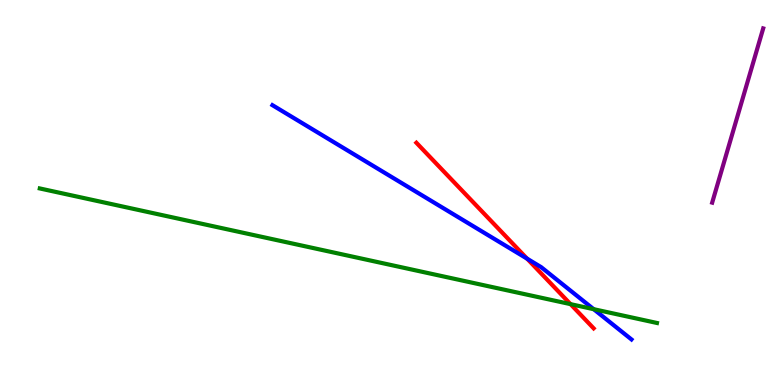[{'lines': ['blue', 'red'], 'intersections': [{'x': 6.8, 'y': 3.28}]}, {'lines': ['green', 'red'], 'intersections': [{'x': 7.36, 'y': 2.1}]}, {'lines': ['purple', 'red'], 'intersections': []}, {'lines': ['blue', 'green'], 'intersections': [{'x': 7.66, 'y': 1.97}]}, {'lines': ['blue', 'purple'], 'intersections': []}, {'lines': ['green', 'purple'], 'intersections': []}]